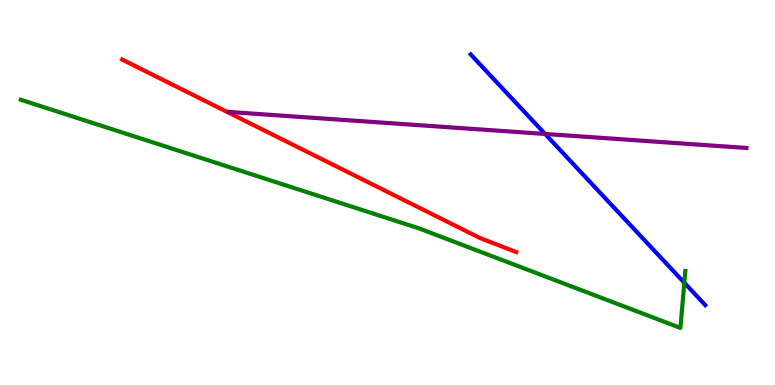[{'lines': ['blue', 'red'], 'intersections': []}, {'lines': ['green', 'red'], 'intersections': []}, {'lines': ['purple', 'red'], 'intersections': []}, {'lines': ['blue', 'green'], 'intersections': [{'x': 8.83, 'y': 2.66}]}, {'lines': ['blue', 'purple'], 'intersections': [{'x': 7.03, 'y': 6.52}]}, {'lines': ['green', 'purple'], 'intersections': []}]